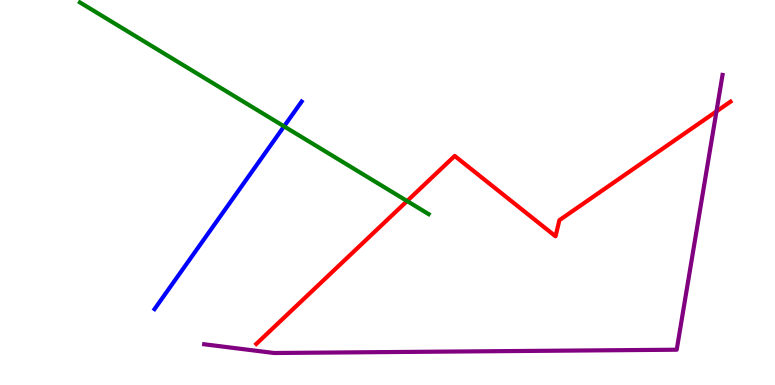[{'lines': ['blue', 'red'], 'intersections': []}, {'lines': ['green', 'red'], 'intersections': [{'x': 5.25, 'y': 4.78}]}, {'lines': ['purple', 'red'], 'intersections': [{'x': 9.24, 'y': 7.11}]}, {'lines': ['blue', 'green'], 'intersections': [{'x': 3.67, 'y': 6.72}]}, {'lines': ['blue', 'purple'], 'intersections': []}, {'lines': ['green', 'purple'], 'intersections': []}]